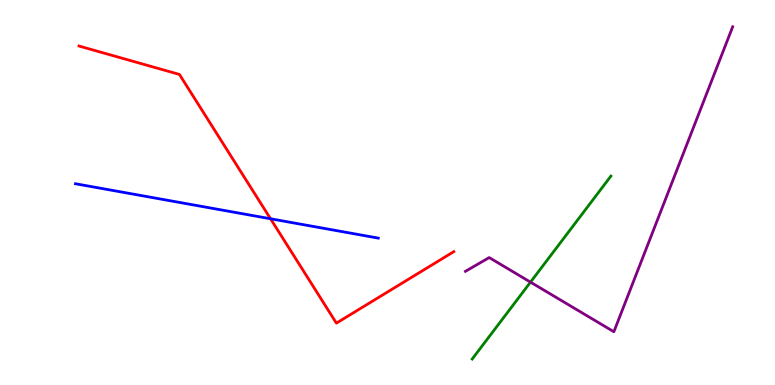[{'lines': ['blue', 'red'], 'intersections': [{'x': 3.49, 'y': 4.32}]}, {'lines': ['green', 'red'], 'intersections': []}, {'lines': ['purple', 'red'], 'intersections': []}, {'lines': ['blue', 'green'], 'intersections': []}, {'lines': ['blue', 'purple'], 'intersections': []}, {'lines': ['green', 'purple'], 'intersections': [{'x': 6.85, 'y': 2.67}]}]